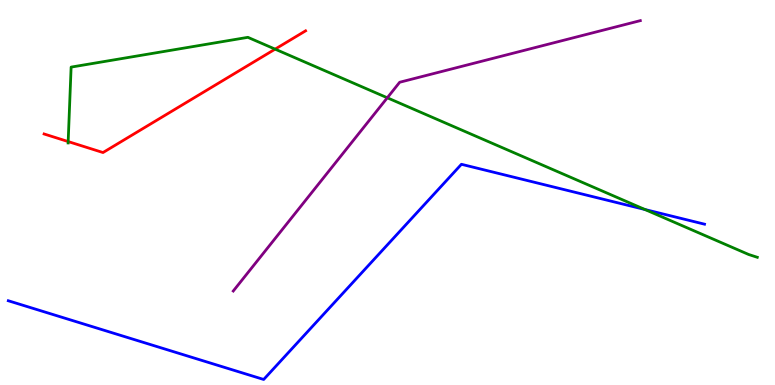[{'lines': ['blue', 'red'], 'intersections': []}, {'lines': ['green', 'red'], 'intersections': [{'x': 0.88, 'y': 6.32}, {'x': 3.55, 'y': 8.72}]}, {'lines': ['purple', 'red'], 'intersections': []}, {'lines': ['blue', 'green'], 'intersections': [{'x': 8.32, 'y': 4.56}]}, {'lines': ['blue', 'purple'], 'intersections': []}, {'lines': ['green', 'purple'], 'intersections': [{'x': 5.0, 'y': 7.46}]}]